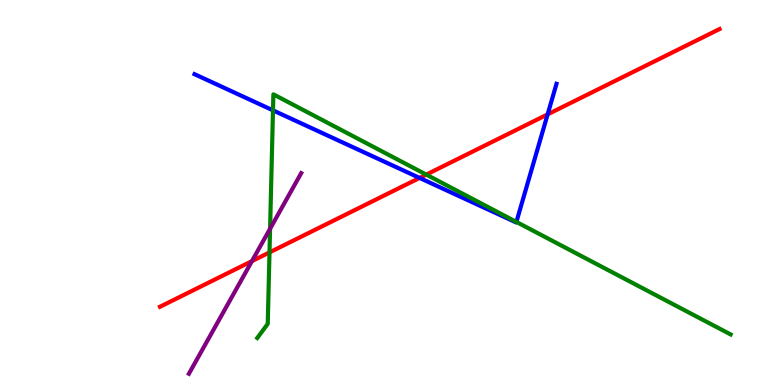[{'lines': ['blue', 'red'], 'intersections': [{'x': 5.41, 'y': 5.38}, {'x': 7.07, 'y': 7.03}]}, {'lines': ['green', 'red'], 'intersections': [{'x': 3.48, 'y': 3.44}, {'x': 5.5, 'y': 5.46}]}, {'lines': ['purple', 'red'], 'intersections': [{'x': 3.25, 'y': 3.22}]}, {'lines': ['blue', 'green'], 'intersections': [{'x': 3.52, 'y': 7.13}, {'x': 6.66, 'y': 4.24}]}, {'lines': ['blue', 'purple'], 'intersections': []}, {'lines': ['green', 'purple'], 'intersections': [{'x': 3.48, 'y': 4.06}]}]